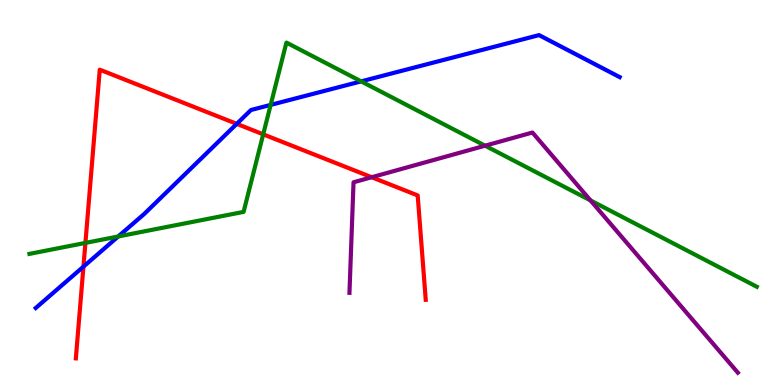[{'lines': ['blue', 'red'], 'intersections': [{'x': 1.08, 'y': 3.07}, {'x': 3.05, 'y': 6.78}]}, {'lines': ['green', 'red'], 'intersections': [{'x': 1.1, 'y': 3.69}, {'x': 3.4, 'y': 6.51}]}, {'lines': ['purple', 'red'], 'intersections': [{'x': 4.8, 'y': 5.4}]}, {'lines': ['blue', 'green'], 'intersections': [{'x': 1.53, 'y': 3.86}, {'x': 3.49, 'y': 7.28}, {'x': 4.66, 'y': 7.89}]}, {'lines': ['blue', 'purple'], 'intersections': []}, {'lines': ['green', 'purple'], 'intersections': [{'x': 6.26, 'y': 6.22}, {'x': 7.62, 'y': 4.79}]}]